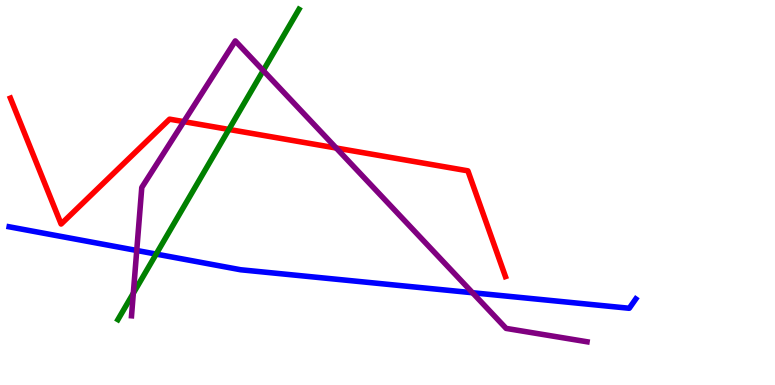[{'lines': ['blue', 'red'], 'intersections': []}, {'lines': ['green', 'red'], 'intersections': [{'x': 2.95, 'y': 6.64}]}, {'lines': ['purple', 'red'], 'intersections': [{'x': 2.37, 'y': 6.84}, {'x': 4.34, 'y': 6.16}]}, {'lines': ['blue', 'green'], 'intersections': [{'x': 2.02, 'y': 3.4}]}, {'lines': ['blue', 'purple'], 'intersections': [{'x': 1.76, 'y': 3.49}, {'x': 6.1, 'y': 2.4}]}, {'lines': ['green', 'purple'], 'intersections': [{'x': 1.72, 'y': 2.38}, {'x': 3.4, 'y': 8.17}]}]